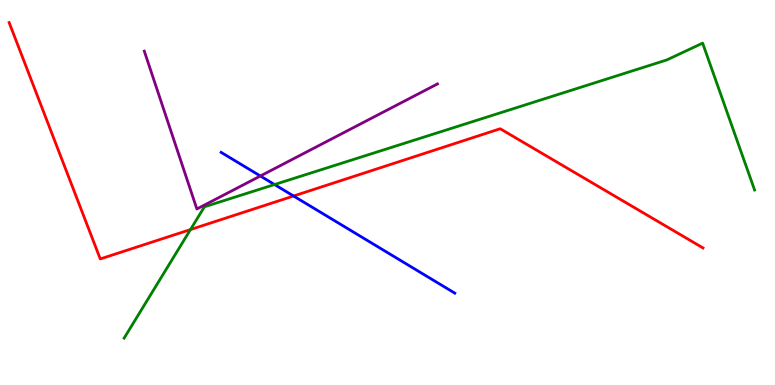[{'lines': ['blue', 'red'], 'intersections': [{'x': 3.79, 'y': 4.91}]}, {'lines': ['green', 'red'], 'intersections': [{'x': 2.46, 'y': 4.04}]}, {'lines': ['purple', 'red'], 'intersections': []}, {'lines': ['blue', 'green'], 'intersections': [{'x': 3.54, 'y': 5.21}]}, {'lines': ['blue', 'purple'], 'intersections': [{'x': 3.36, 'y': 5.43}]}, {'lines': ['green', 'purple'], 'intersections': []}]